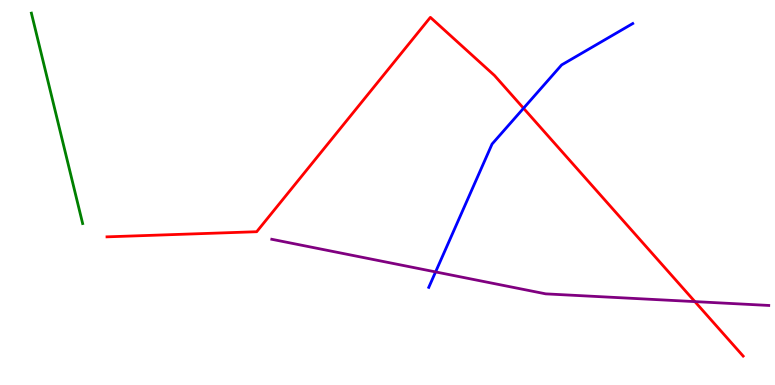[{'lines': ['blue', 'red'], 'intersections': [{'x': 6.76, 'y': 7.19}]}, {'lines': ['green', 'red'], 'intersections': []}, {'lines': ['purple', 'red'], 'intersections': [{'x': 8.97, 'y': 2.17}]}, {'lines': ['blue', 'green'], 'intersections': []}, {'lines': ['blue', 'purple'], 'intersections': [{'x': 5.62, 'y': 2.94}]}, {'lines': ['green', 'purple'], 'intersections': []}]